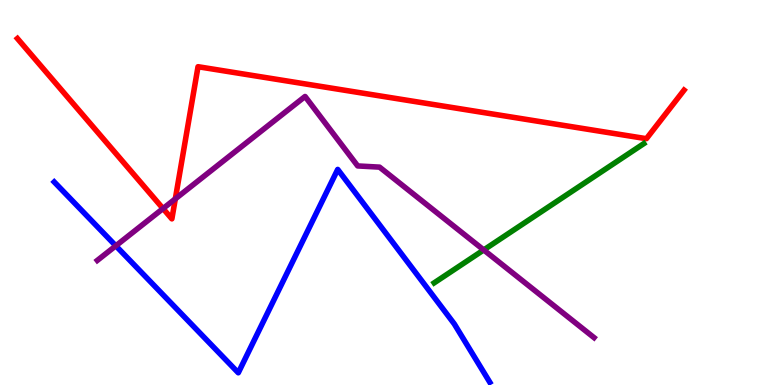[{'lines': ['blue', 'red'], 'intersections': []}, {'lines': ['green', 'red'], 'intersections': []}, {'lines': ['purple', 'red'], 'intersections': [{'x': 2.1, 'y': 4.58}, {'x': 2.26, 'y': 4.83}]}, {'lines': ['blue', 'green'], 'intersections': []}, {'lines': ['blue', 'purple'], 'intersections': [{'x': 1.49, 'y': 3.62}]}, {'lines': ['green', 'purple'], 'intersections': [{'x': 6.24, 'y': 3.51}]}]